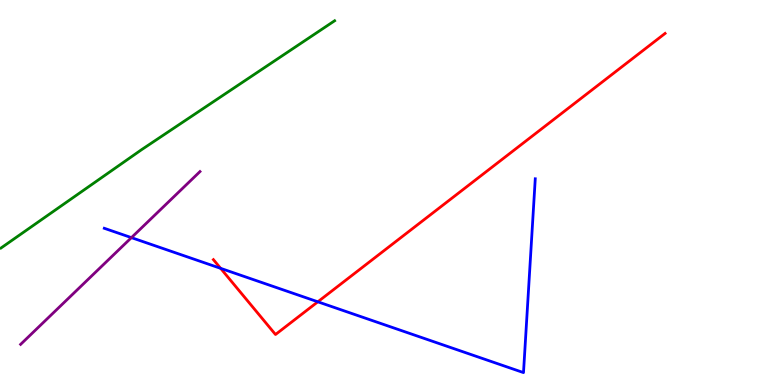[{'lines': ['blue', 'red'], 'intersections': [{'x': 2.85, 'y': 3.03}, {'x': 4.1, 'y': 2.16}]}, {'lines': ['green', 'red'], 'intersections': []}, {'lines': ['purple', 'red'], 'intersections': []}, {'lines': ['blue', 'green'], 'intersections': []}, {'lines': ['blue', 'purple'], 'intersections': [{'x': 1.7, 'y': 3.83}]}, {'lines': ['green', 'purple'], 'intersections': []}]